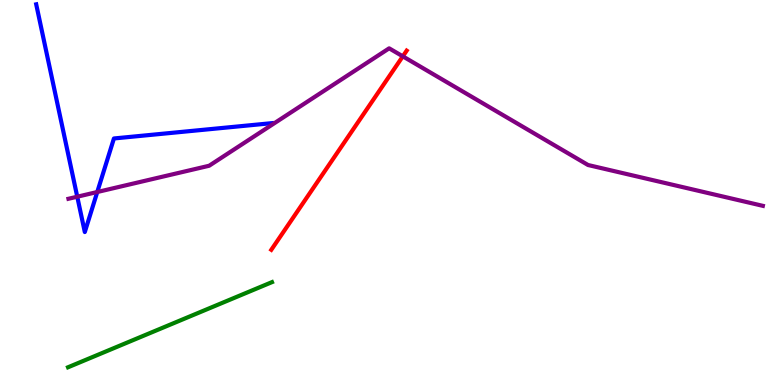[{'lines': ['blue', 'red'], 'intersections': []}, {'lines': ['green', 'red'], 'intersections': []}, {'lines': ['purple', 'red'], 'intersections': [{'x': 5.2, 'y': 8.54}]}, {'lines': ['blue', 'green'], 'intersections': []}, {'lines': ['blue', 'purple'], 'intersections': [{'x': 0.997, 'y': 4.89}, {'x': 1.26, 'y': 5.01}]}, {'lines': ['green', 'purple'], 'intersections': []}]